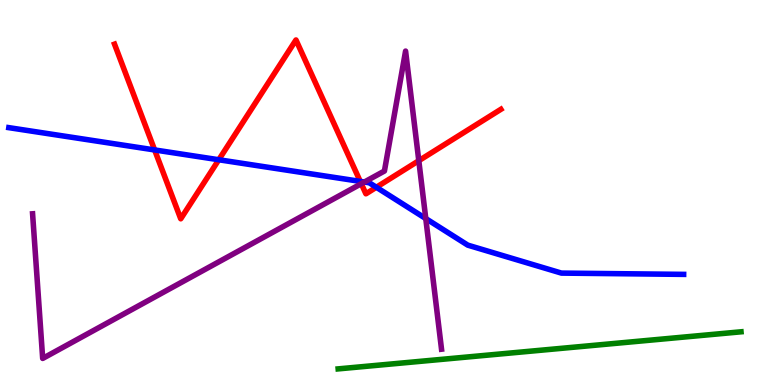[{'lines': ['blue', 'red'], 'intersections': [{'x': 2.0, 'y': 6.11}, {'x': 2.82, 'y': 5.85}, {'x': 4.65, 'y': 5.29}, {'x': 4.86, 'y': 5.14}]}, {'lines': ['green', 'red'], 'intersections': []}, {'lines': ['purple', 'red'], 'intersections': [{'x': 4.66, 'y': 5.23}, {'x': 5.4, 'y': 5.83}]}, {'lines': ['blue', 'green'], 'intersections': []}, {'lines': ['blue', 'purple'], 'intersections': [{'x': 4.7, 'y': 5.27}, {'x': 5.49, 'y': 4.32}]}, {'lines': ['green', 'purple'], 'intersections': []}]